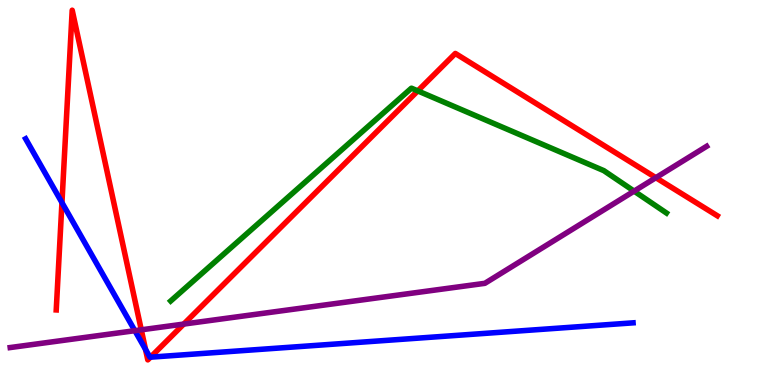[{'lines': ['blue', 'red'], 'intersections': [{'x': 0.799, 'y': 4.74}, {'x': 1.88, 'y': 0.925}, {'x': 1.94, 'y': 0.723}]}, {'lines': ['green', 'red'], 'intersections': [{'x': 5.39, 'y': 7.64}]}, {'lines': ['purple', 'red'], 'intersections': [{'x': 1.82, 'y': 1.43}, {'x': 2.37, 'y': 1.58}, {'x': 8.46, 'y': 5.38}]}, {'lines': ['blue', 'green'], 'intersections': []}, {'lines': ['blue', 'purple'], 'intersections': [{'x': 1.74, 'y': 1.41}]}, {'lines': ['green', 'purple'], 'intersections': [{'x': 8.18, 'y': 5.04}]}]